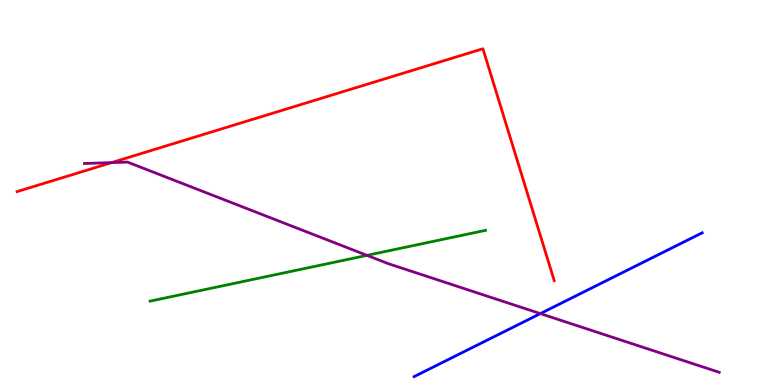[{'lines': ['blue', 'red'], 'intersections': []}, {'lines': ['green', 'red'], 'intersections': []}, {'lines': ['purple', 'red'], 'intersections': [{'x': 1.44, 'y': 5.78}]}, {'lines': ['blue', 'green'], 'intersections': []}, {'lines': ['blue', 'purple'], 'intersections': [{'x': 6.97, 'y': 1.85}]}, {'lines': ['green', 'purple'], 'intersections': [{'x': 4.74, 'y': 3.37}]}]